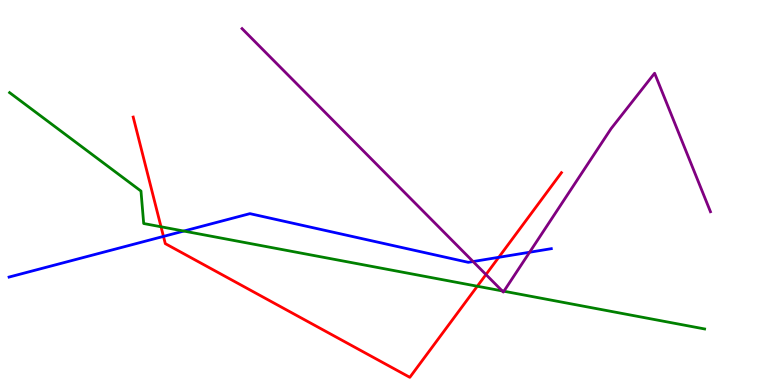[{'lines': ['blue', 'red'], 'intersections': [{'x': 2.11, 'y': 3.86}, {'x': 6.44, 'y': 3.32}]}, {'lines': ['green', 'red'], 'intersections': [{'x': 2.08, 'y': 4.11}, {'x': 6.16, 'y': 2.57}]}, {'lines': ['purple', 'red'], 'intersections': [{'x': 6.27, 'y': 2.87}]}, {'lines': ['blue', 'green'], 'intersections': [{'x': 2.37, 'y': 4.0}]}, {'lines': ['blue', 'purple'], 'intersections': [{'x': 6.1, 'y': 3.21}, {'x': 6.83, 'y': 3.45}]}, {'lines': ['green', 'purple'], 'intersections': [{'x': 6.48, 'y': 2.44}, {'x': 6.5, 'y': 2.44}]}]